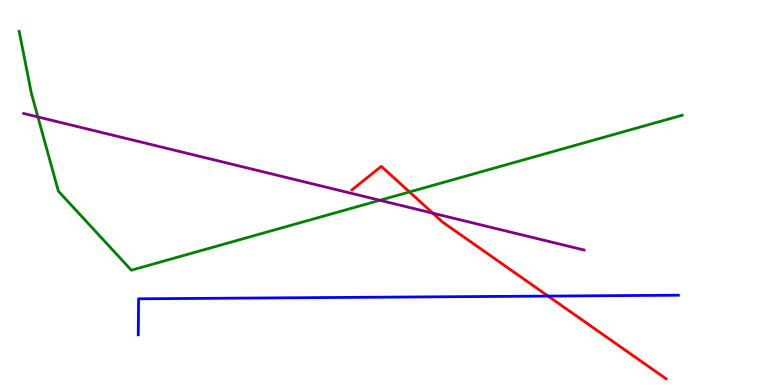[{'lines': ['blue', 'red'], 'intersections': [{'x': 7.07, 'y': 2.31}]}, {'lines': ['green', 'red'], 'intersections': [{'x': 5.28, 'y': 5.01}]}, {'lines': ['purple', 'red'], 'intersections': [{'x': 5.58, 'y': 4.46}]}, {'lines': ['blue', 'green'], 'intersections': []}, {'lines': ['blue', 'purple'], 'intersections': []}, {'lines': ['green', 'purple'], 'intersections': [{'x': 0.489, 'y': 6.96}, {'x': 4.9, 'y': 4.8}]}]